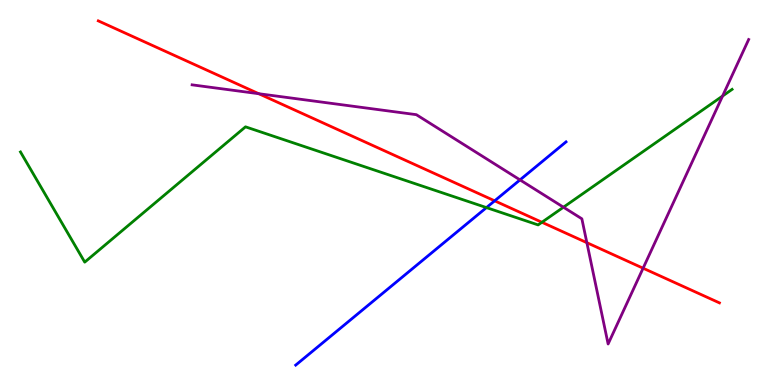[{'lines': ['blue', 'red'], 'intersections': [{'x': 6.38, 'y': 4.78}]}, {'lines': ['green', 'red'], 'intersections': [{'x': 6.99, 'y': 4.23}]}, {'lines': ['purple', 'red'], 'intersections': [{'x': 3.34, 'y': 7.57}, {'x': 7.57, 'y': 3.7}, {'x': 8.3, 'y': 3.03}]}, {'lines': ['blue', 'green'], 'intersections': [{'x': 6.28, 'y': 4.61}]}, {'lines': ['blue', 'purple'], 'intersections': [{'x': 6.71, 'y': 5.33}]}, {'lines': ['green', 'purple'], 'intersections': [{'x': 7.27, 'y': 4.62}, {'x': 9.32, 'y': 7.51}]}]